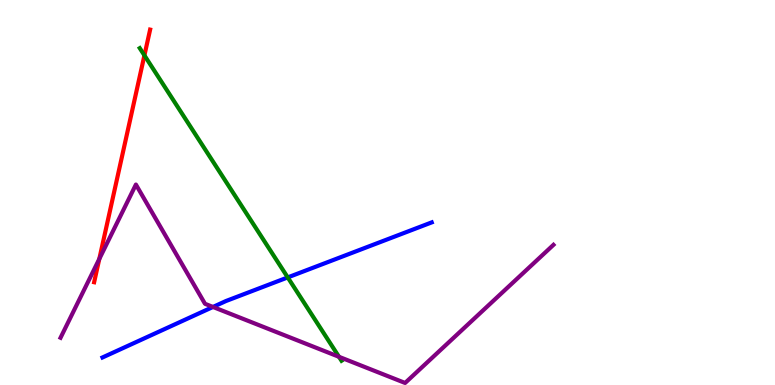[{'lines': ['blue', 'red'], 'intersections': []}, {'lines': ['green', 'red'], 'intersections': [{'x': 1.86, 'y': 8.56}]}, {'lines': ['purple', 'red'], 'intersections': [{'x': 1.28, 'y': 3.27}]}, {'lines': ['blue', 'green'], 'intersections': [{'x': 3.71, 'y': 2.79}]}, {'lines': ['blue', 'purple'], 'intersections': [{'x': 2.75, 'y': 2.03}]}, {'lines': ['green', 'purple'], 'intersections': [{'x': 4.37, 'y': 0.732}]}]